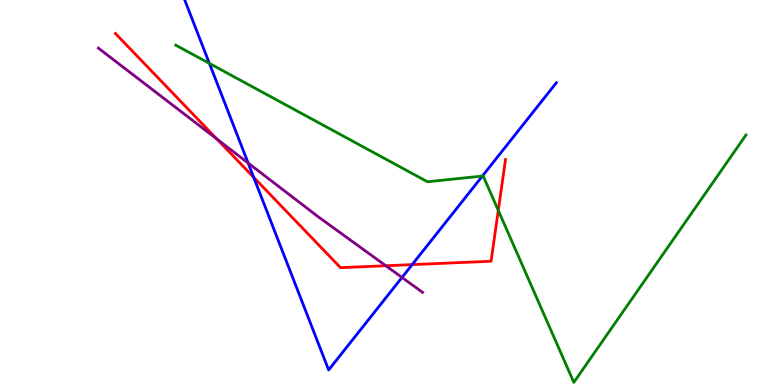[{'lines': ['blue', 'red'], 'intersections': [{'x': 3.27, 'y': 5.39}, {'x': 5.32, 'y': 3.13}]}, {'lines': ['green', 'red'], 'intersections': [{'x': 6.43, 'y': 4.54}]}, {'lines': ['purple', 'red'], 'intersections': [{'x': 2.8, 'y': 6.39}, {'x': 4.98, 'y': 3.1}]}, {'lines': ['blue', 'green'], 'intersections': [{'x': 2.7, 'y': 8.35}, {'x': 6.22, 'y': 5.43}]}, {'lines': ['blue', 'purple'], 'intersections': [{'x': 3.2, 'y': 5.77}, {'x': 5.19, 'y': 2.79}]}, {'lines': ['green', 'purple'], 'intersections': []}]